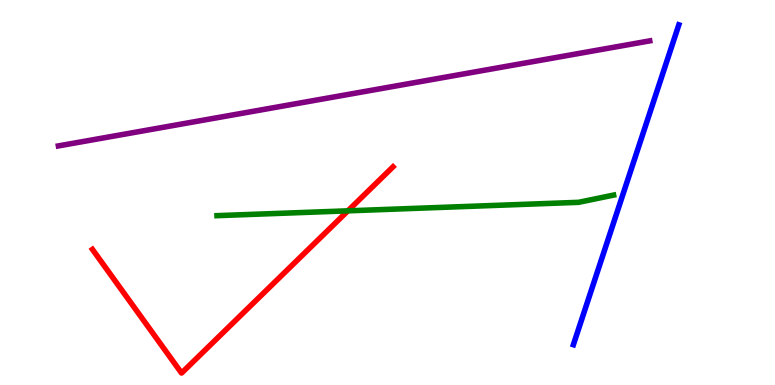[{'lines': ['blue', 'red'], 'intersections': []}, {'lines': ['green', 'red'], 'intersections': [{'x': 4.49, 'y': 4.52}]}, {'lines': ['purple', 'red'], 'intersections': []}, {'lines': ['blue', 'green'], 'intersections': []}, {'lines': ['blue', 'purple'], 'intersections': []}, {'lines': ['green', 'purple'], 'intersections': []}]